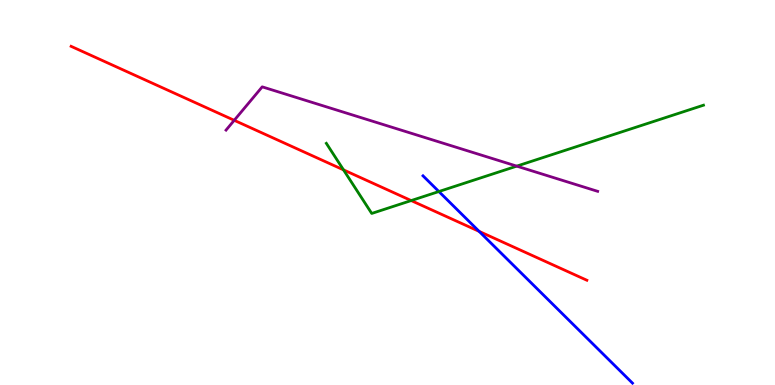[{'lines': ['blue', 'red'], 'intersections': [{'x': 6.18, 'y': 3.99}]}, {'lines': ['green', 'red'], 'intersections': [{'x': 4.43, 'y': 5.59}, {'x': 5.31, 'y': 4.79}]}, {'lines': ['purple', 'red'], 'intersections': [{'x': 3.02, 'y': 6.88}]}, {'lines': ['blue', 'green'], 'intersections': [{'x': 5.66, 'y': 5.03}]}, {'lines': ['blue', 'purple'], 'intersections': []}, {'lines': ['green', 'purple'], 'intersections': [{'x': 6.67, 'y': 5.68}]}]